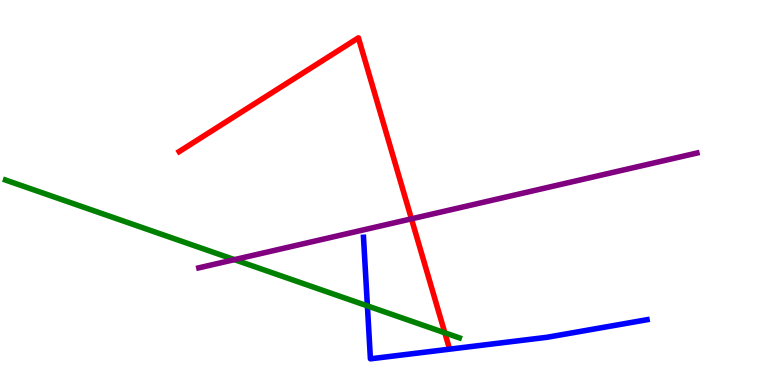[{'lines': ['blue', 'red'], 'intersections': []}, {'lines': ['green', 'red'], 'intersections': [{'x': 5.74, 'y': 1.36}]}, {'lines': ['purple', 'red'], 'intersections': [{'x': 5.31, 'y': 4.32}]}, {'lines': ['blue', 'green'], 'intersections': [{'x': 4.74, 'y': 2.06}]}, {'lines': ['blue', 'purple'], 'intersections': []}, {'lines': ['green', 'purple'], 'intersections': [{'x': 3.02, 'y': 3.26}]}]